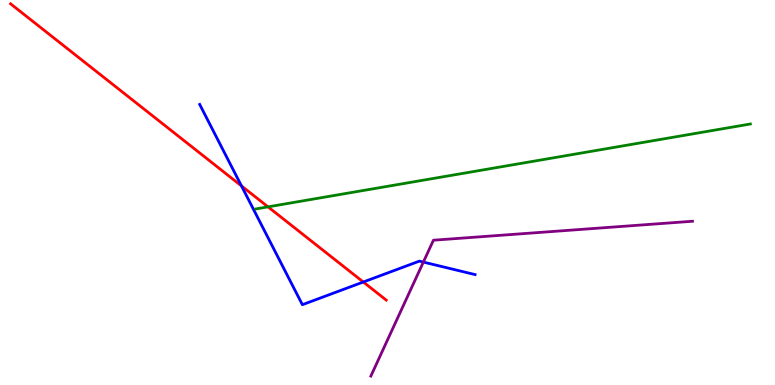[{'lines': ['blue', 'red'], 'intersections': [{'x': 3.12, 'y': 5.17}, {'x': 4.69, 'y': 2.68}]}, {'lines': ['green', 'red'], 'intersections': [{'x': 3.46, 'y': 4.63}]}, {'lines': ['purple', 'red'], 'intersections': []}, {'lines': ['blue', 'green'], 'intersections': []}, {'lines': ['blue', 'purple'], 'intersections': [{'x': 5.46, 'y': 3.19}]}, {'lines': ['green', 'purple'], 'intersections': []}]